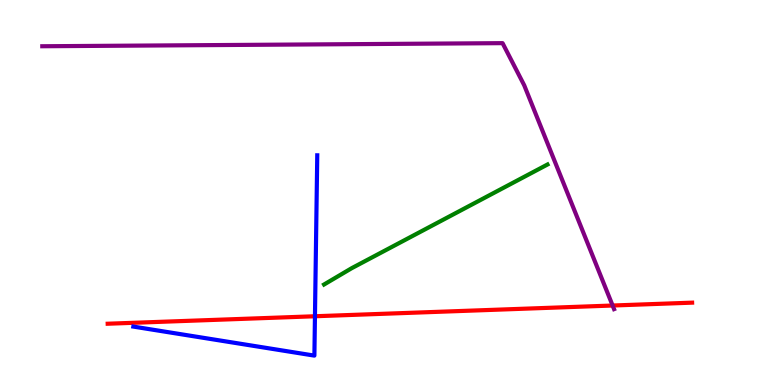[{'lines': ['blue', 'red'], 'intersections': [{'x': 4.06, 'y': 1.79}]}, {'lines': ['green', 'red'], 'intersections': []}, {'lines': ['purple', 'red'], 'intersections': [{'x': 7.9, 'y': 2.06}]}, {'lines': ['blue', 'green'], 'intersections': []}, {'lines': ['blue', 'purple'], 'intersections': []}, {'lines': ['green', 'purple'], 'intersections': []}]